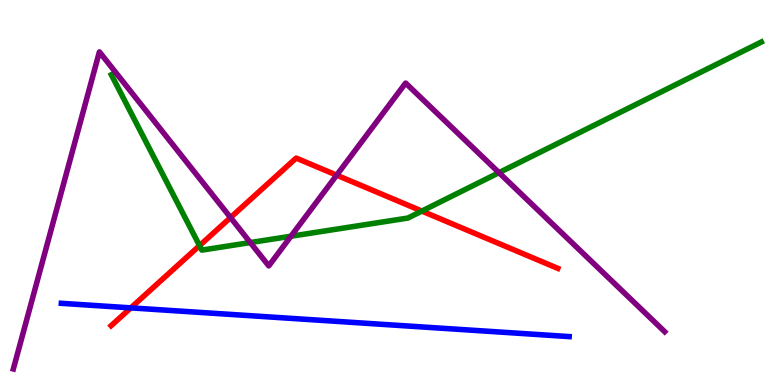[{'lines': ['blue', 'red'], 'intersections': [{'x': 1.69, 'y': 2.0}]}, {'lines': ['green', 'red'], 'intersections': [{'x': 2.57, 'y': 3.62}, {'x': 5.44, 'y': 4.52}]}, {'lines': ['purple', 'red'], 'intersections': [{'x': 2.97, 'y': 4.35}, {'x': 4.34, 'y': 5.45}]}, {'lines': ['blue', 'green'], 'intersections': []}, {'lines': ['blue', 'purple'], 'intersections': []}, {'lines': ['green', 'purple'], 'intersections': [{'x': 3.23, 'y': 3.7}, {'x': 3.75, 'y': 3.86}, {'x': 6.44, 'y': 5.52}]}]